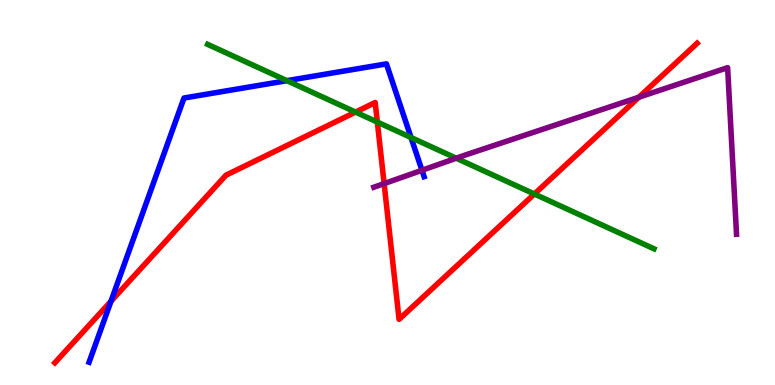[{'lines': ['blue', 'red'], 'intersections': [{'x': 1.43, 'y': 2.18}]}, {'lines': ['green', 'red'], 'intersections': [{'x': 4.59, 'y': 7.09}, {'x': 4.87, 'y': 6.83}, {'x': 6.9, 'y': 4.96}]}, {'lines': ['purple', 'red'], 'intersections': [{'x': 4.96, 'y': 5.23}, {'x': 8.24, 'y': 7.48}]}, {'lines': ['blue', 'green'], 'intersections': [{'x': 3.7, 'y': 7.9}, {'x': 5.3, 'y': 6.43}]}, {'lines': ['blue', 'purple'], 'intersections': [{'x': 5.44, 'y': 5.58}]}, {'lines': ['green', 'purple'], 'intersections': [{'x': 5.89, 'y': 5.89}]}]